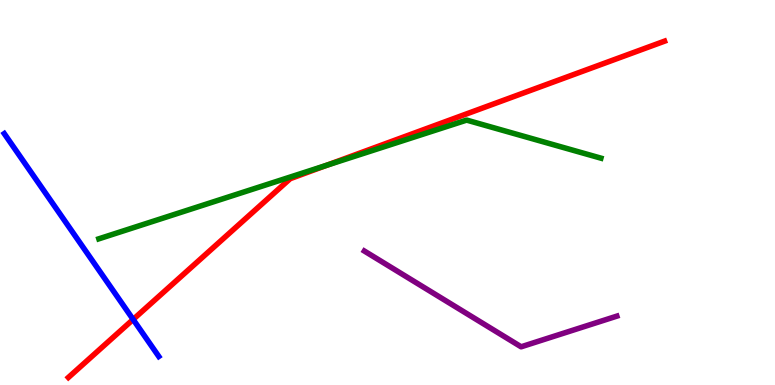[{'lines': ['blue', 'red'], 'intersections': [{'x': 1.72, 'y': 1.7}]}, {'lines': ['green', 'red'], 'intersections': [{'x': 4.22, 'y': 5.71}]}, {'lines': ['purple', 'red'], 'intersections': []}, {'lines': ['blue', 'green'], 'intersections': []}, {'lines': ['blue', 'purple'], 'intersections': []}, {'lines': ['green', 'purple'], 'intersections': []}]